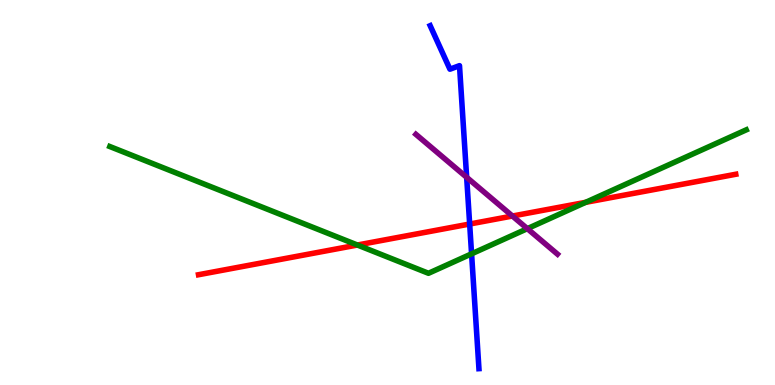[{'lines': ['blue', 'red'], 'intersections': [{'x': 6.06, 'y': 4.18}]}, {'lines': ['green', 'red'], 'intersections': [{'x': 4.61, 'y': 3.64}, {'x': 7.56, 'y': 4.74}]}, {'lines': ['purple', 'red'], 'intersections': [{'x': 6.61, 'y': 4.39}]}, {'lines': ['blue', 'green'], 'intersections': [{'x': 6.08, 'y': 3.41}]}, {'lines': ['blue', 'purple'], 'intersections': [{'x': 6.02, 'y': 5.39}]}, {'lines': ['green', 'purple'], 'intersections': [{'x': 6.8, 'y': 4.06}]}]